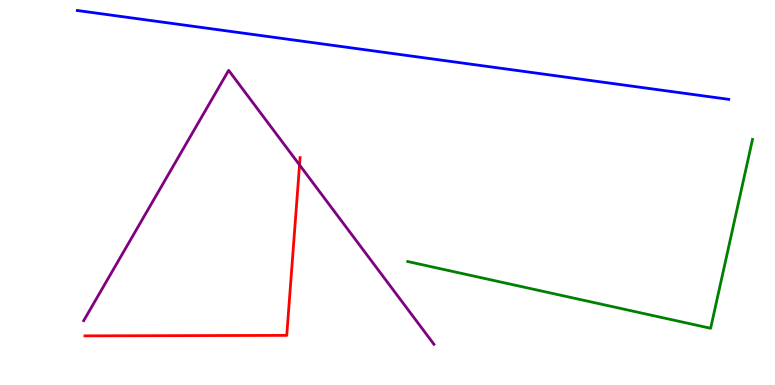[{'lines': ['blue', 'red'], 'intersections': []}, {'lines': ['green', 'red'], 'intersections': []}, {'lines': ['purple', 'red'], 'intersections': [{'x': 3.87, 'y': 5.72}]}, {'lines': ['blue', 'green'], 'intersections': []}, {'lines': ['blue', 'purple'], 'intersections': []}, {'lines': ['green', 'purple'], 'intersections': []}]